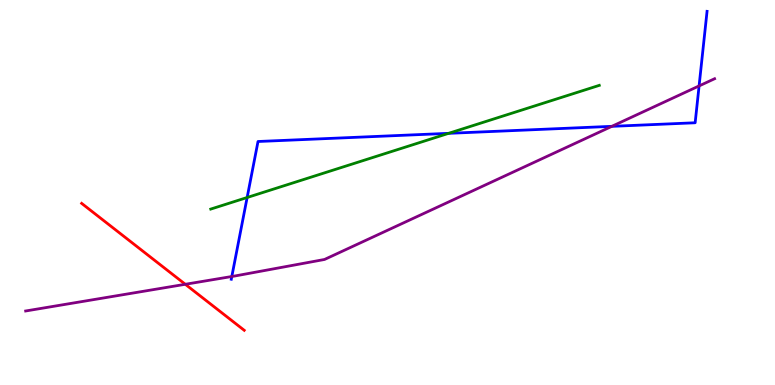[{'lines': ['blue', 'red'], 'intersections': []}, {'lines': ['green', 'red'], 'intersections': []}, {'lines': ['purple', 'red'], 'intersections': [{'x': 2.39, 'y': 2.62}]}, {'lines': ['blue', 'green'], 'intersections': [{'x': 3.19, 'y': 4.87}, {'x': 5.79, 'y': 6.54}]}, {'lines': ['blue', 'purple'], 'intersections': [{'x': 2.99, 'y': 2.82}, {'x': 7.89, 'y': 6.72}, {'x': 9.02, 'y': 7.77}]}, {'lines': ['green', 'purple'], 'intersections': []}]